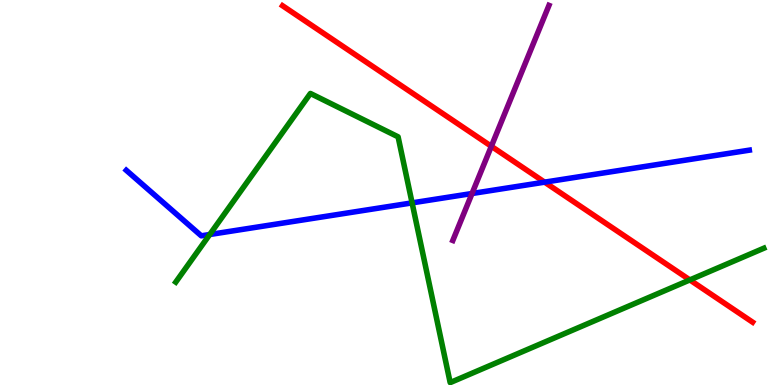[{'lines': ['blue', 'red'], 'intersections': [{'x': 7.03, 'y': 5.27}]}, {'lines': ['green', 'red'], 'intersections': [{'x': 8.9, 'y': 2.73}]}, {'lines': ['purple', 'red'], 'intersections': [{'x': 6.34, 'y': 6.2}]}, {'lines': ['blue', 'green'], 'intersections': [{'x': 2.71, 'y': 3.91}, {'x': 5.32, 'y': 4.73}]}, {'lines': ['blue', 'purple'], 'intersections': [{'x': 6.09, 'y': 4.97}]}, {'lines': ['green', 'purple'], 'intersections': []}]